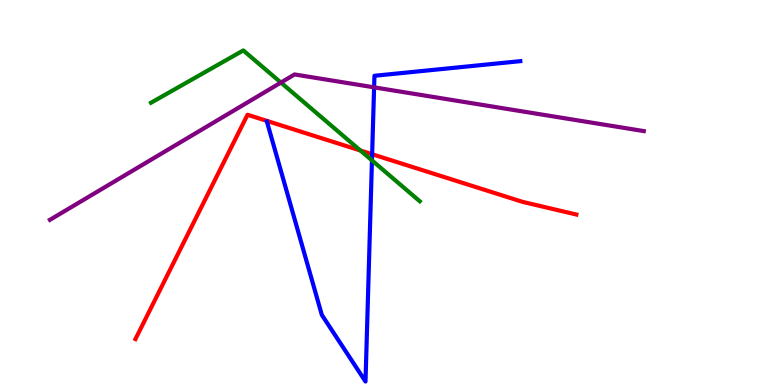[{'lines': ['blue', 'red'], 'intersections': [{'x': 4.8, 'y': 5.99}]}, {'lines': ['green', 'red'], 'intersections': [{'x': 4.65, 'y': 6.09}]}, {'lines': ['purple', 'red'], 'intersections': []}, {'lines': ['blue', 'green'], 'intersections': [{'x': 4.8, 'y': 5.83}]}, {'lines': ['blue', 'purple'], 'intersections': [{'x': 4.83, 'y': 7.73}]}, {'lines': ['green', 'purple'], 'intersections': [{'x': 3.62, 'y': 7.86}]}]